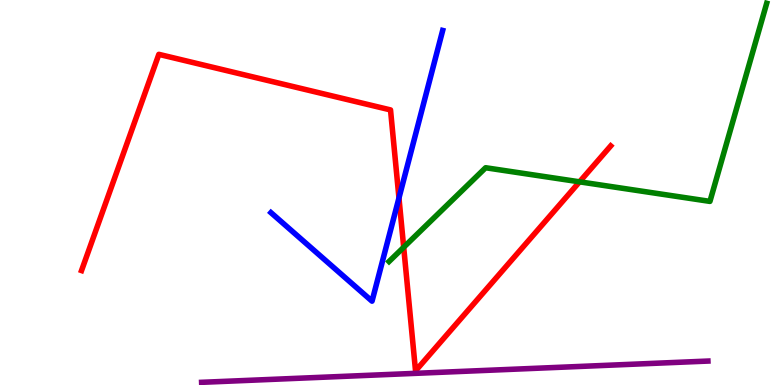[{'lines': ['blue', 'red'], 'intersections': [{'x': 5.15, 'y': 4.86}]}, {'lines': ['green', 'red'], 'intersections': [{'x': 5.21, 'y': 3.58}, {'x': 7.48, 'y': 5.28}]}, {'lines': ['purple', 'red'], 'intersections': []}, {'lines': ['blue', 'green'], 'intersections': []}, {'lines': ['blue', 'purple'], 'intersections': []}, {'lines': ['green', 'purple'], 'intersections': []}]